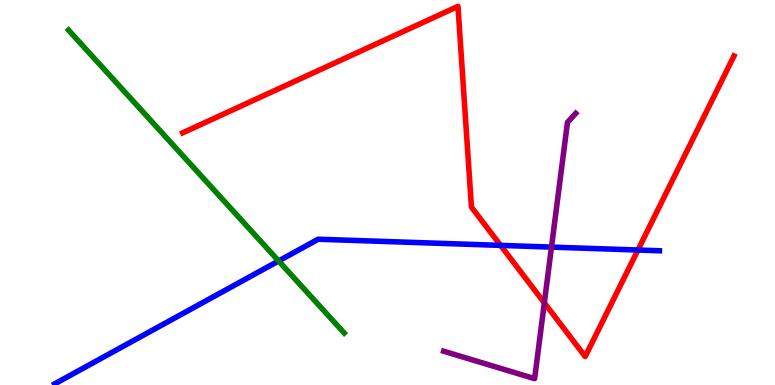[{'lines': ['blue', 'red'], 'intersections': [{'x': 6.46, 'y': 3.63}, {'x': 8.23, 'y': 3.51}]}, {'lines': ['green', 'red'], 'intersections': []}, {'lines': ['purple', 'red'], 'intersections': [{'x': 7.02, 'y': 2.13}]}, {'lines': ['blue', 'green'], 'intersections': [{'x': 3.6, 'y': 3.22}]}, {'lines': ['blue', 'purple'], 'intersections': [{'x': 7.12, 'y': 3.58}]}, {'lines': ['green', 'purple'], 'intersections': []}]